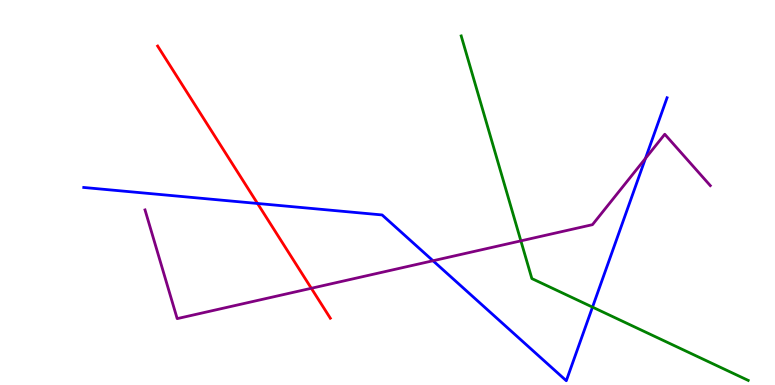[{'lines': ['blue', 'red'], 'intersections': [{'x': 3.32, 'y': 4.72}]}, {'lines': ['green', 'red'], 'intersections': []}, {'lines': ['purple', 'red'], 'intersections': [{'x': 4.02, 'y': 2.51}]}, {'lines': ['blue', 'green'], 'intersections': [{'x': 7.65, 'y': 2.02}]}, {'lines': ['blue', 'purple'], 'intersections': [{'x': 5.59, 'y': 3.23}, {'x': 8.33, 'y': 5.89}]}, {'lines': ['green', 'purple'], 'intersections': [{'x': 6.72, 'y': 3.74}]}]